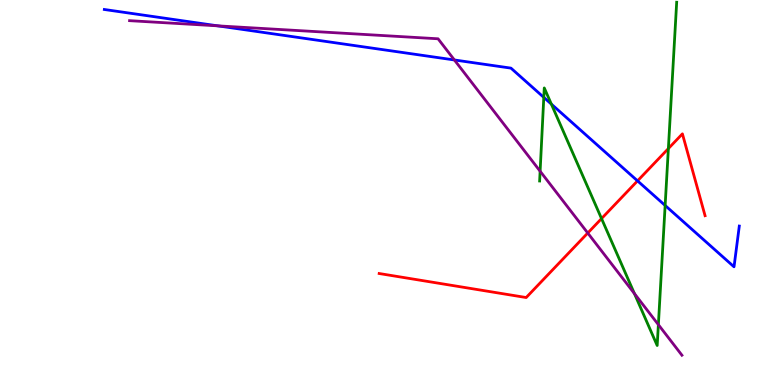[{'lines': ['blue', 'red'], 'intersections': [{'x': 8.23, 'y': 5.3}]}, {'lines': ['green', 'red'], 'intersections': [{'x': 7.76, 'y': 4.32}, {'x': 8.62, 'y': 6.14}]}, {'lines': ['purple', 'red'], 'intersections': [{'x': 7.58, 'y': 3.95}]}, {'lines': ['blue', 'green'], 'intersections': [{'x': 7.02, 'y': 7.47}, {'x': 7.11, 'y': 7.3}, {'x': 8.58, 'y': 4.66}]}, {'lines': ['blue', 'purple'], 'intersections': [{'x': 2.81, 'y': 9.33}, {'x': 5.86, 'y': 8.44}]}, {'lines': ['green', 'purple'], 'intersections': [{'x': 6.97, 'y': 5.55}, {'x': 8.19, 'y': 2.37}, {'x': 8.5, 'y': 1.57}]}]